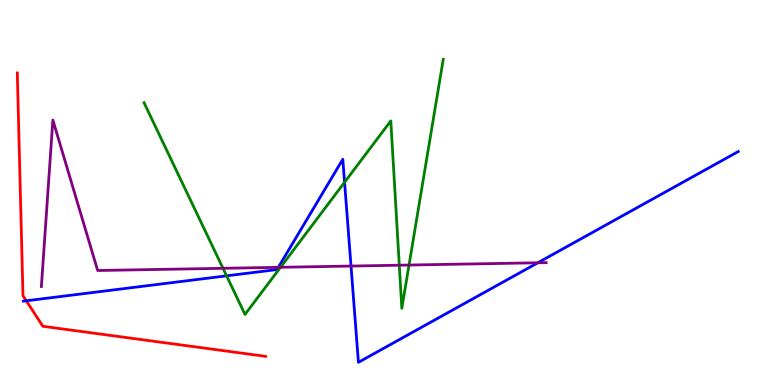[{'lines': ['blue', 'red'], 'intersections': [{'x': 0.339, 'y': 2.19}]}, {'lines': ['green', 'red'], 'intersections': []}, {'lines': ['purple', 'red'], 'intersections': []}, {'lines': ['blue', 'green'], 'intersections': [{'x': 2.92, 'y': 2.84}, {'x': 4.45, 'y': 5.27}]}, {'lines': ['blue', 'purple'], 'intersections': [{'x': 3.59, 'y': 3.06}, {'x': 4.53, 'y': 3.09}, {'x': 6.94, 'y': 3.17}]}, {'lines': ['green', 'purple'], 'intersections': [{'x': 2.88, 'y': 3.03}, {'x': 3.62, 'y': 3.06}, {'x': 5.15, 'y': 3.11}, {'x': 5.28, 'y': 3.12}]}]